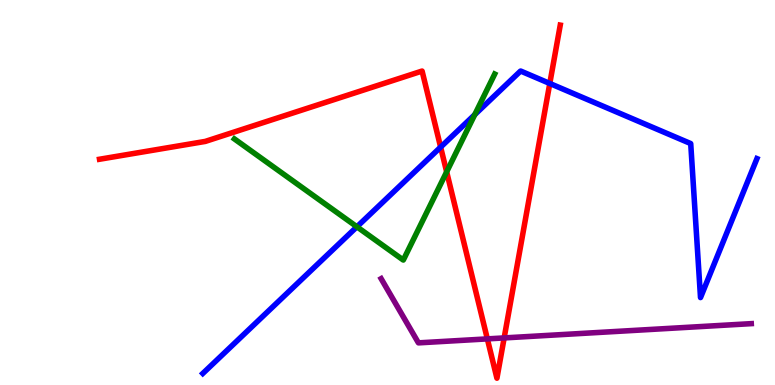[{'lines': ['blue', 'red'], 'intersections': [{'x': 5.69, 'y': 6.18}, {'x': 7.09, 'y': 7.83}]}, {'lines': ['green', 'red'], 'intersections': [{'x': 5.76, 'y': 5.54}]}, {'lines': ['purple', 'red'], 'intersections': [{'x': 6.29, 'y': 1.2}, {'x': 6.51, 'y': 1.22}]}, {'lines': ['blue', 'green'], 'intersections': [{'x': 4.61, 'y': 4.11}, {'x': 6.13, 'y': 7.02}]}, {'lines': ['blue', 'purple'], 'intersections': []}, {'lines': ['green', 'purple'], 'intersections': []}]